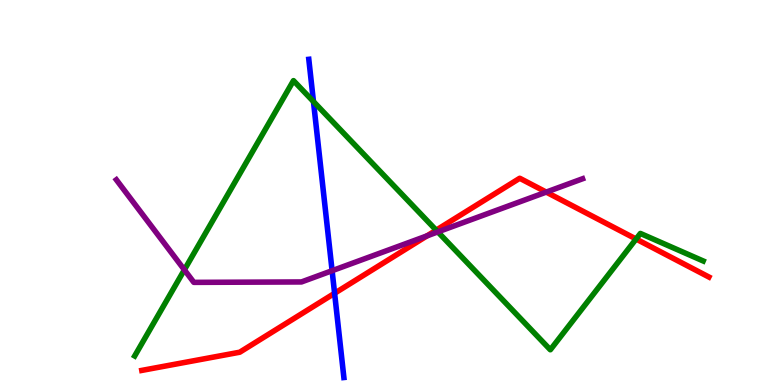[{'lines': ['blue', 'red'], 'intersections': [{'x': 4.32, 'y': 2.38}]}, {'lines': ['green', 'red'], 'intersections': [{'x': 5.63, 'y': 4.02}, {'x': 8.21, 'y': 3.79}]}, {'lines': ['purple', 'red'], 'intersections': [{'x': 5.51, 'y': 3.87}, {'x': 7.05, 'y': 5.01}]}, {'lines': ['blue', 'green'], 'intersections': [{'x': 4.04, 'y': 7.36}]}, {'lines': ['blue', 'purple'], 'intersections': [{'x': 4.29, 'y': 2.97}]}, {'lines': ['green', 'purple'], 'intersections': [{'x': 2.38, 'y': 2.99}, {'x': 5.65, 'y': 3.98}]}]